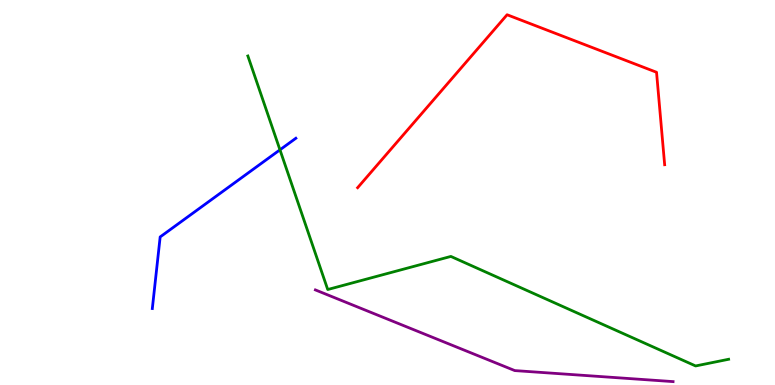[{'lines': ['blue', 'red'], 'intersections': []}, {'lines': ['green', 'red'], 'intersections': []}, {'lines': ['purple', 'red'], 'intersections': []}, {'lines': ['blue', 'green'], 'intersections': [{'x': 3.61, 'y': 6.11}]}, {'lines': ['blue', 'purple'], 'intersections': []}, {'lines': ['green', 'purple'], 'intersections': []}]